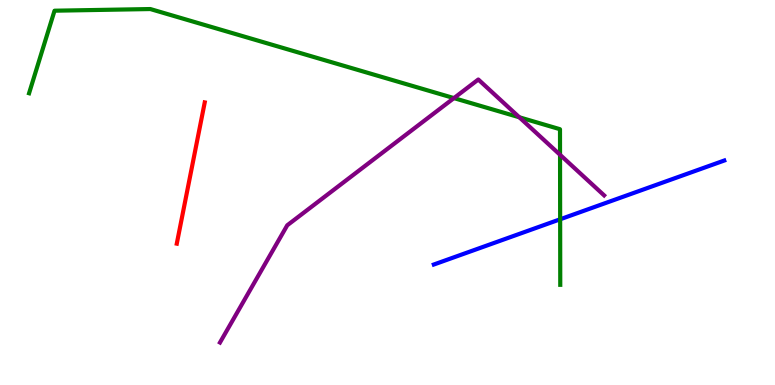[{'lines': ['blue', 'red'], 'intersections': []}, {'lines': ['green', 'red'], 'intersections': []}, {'lines': ['purple', 'red'], 'intersections': []}, {'lines': ['blue', 'green'], 'intersections': [{'x': 7.23, 'y': 4.3}]}, {'lines': ['blue', 'purple'], 'intersections': []}, {'lines': ['green', 'purple'], 'intersections': [{'x': 5.86, 'y': 7.45}, {'x': 6.7, 'y': 6.95}, {'x': 7.23, 'y': 5.98}]}]